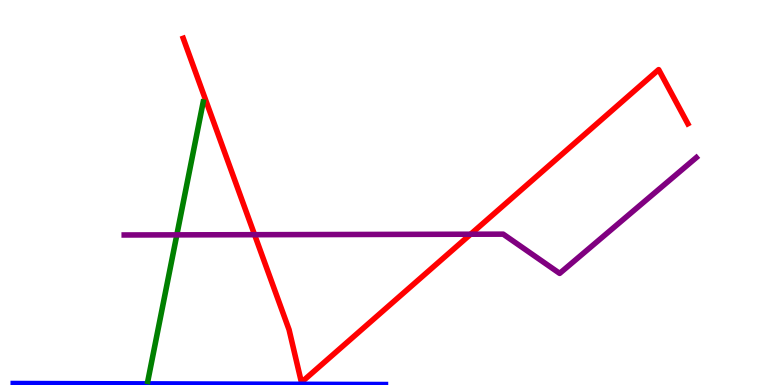[{'lines': ['blue', 'red'], 'intersections': []}, {'lines': ['green', 'red'], 'intersections': []}, {'lines': ['purple', 'red'], 'intersections': [{'x': 3.28, 'y': 3.9}, {'x': 6.07, 'y': 3.92}]}, {'lines': ['blue', 'green'], 'intersections': []}, {'lines': ['blue', 'purple'], 'intersections': []}, {'lines': ['green', 'purple'], 'intersections': [{'x': 2.28, 'y': 3.9}]}]